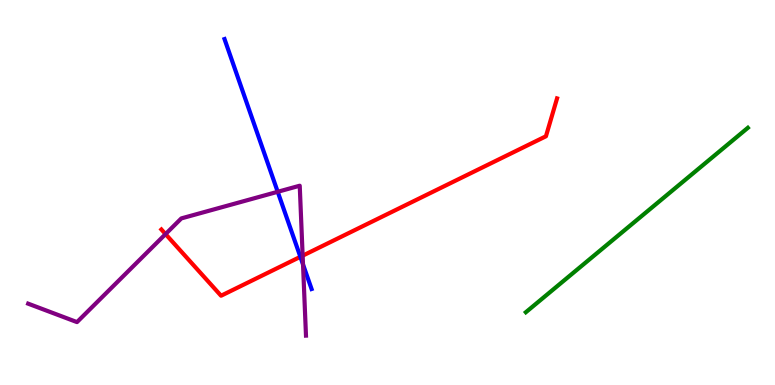[{'lines': ['blue', 'red'], 'intersections': [{'x': 3.88, 'y': 3.33}]}, {'lines': ['green', 'red'], 'intersections': []}, {'lines': ['purple', 'red'], 'intersections': [{'x': 2.14, 'y': 3.92}, {'x': 3.91, 'y': 3.36}]}, {'lines': ['blue', 'green'], 'intersections': []}, {'lines': ['blue', 'purple'], 'intersections': [{'x': 3.58, 'y': 5.02}, {'x': 3.91, 'y': 3.13}]}, {'lines': ['green', 'purple'], 'intersections': []}]